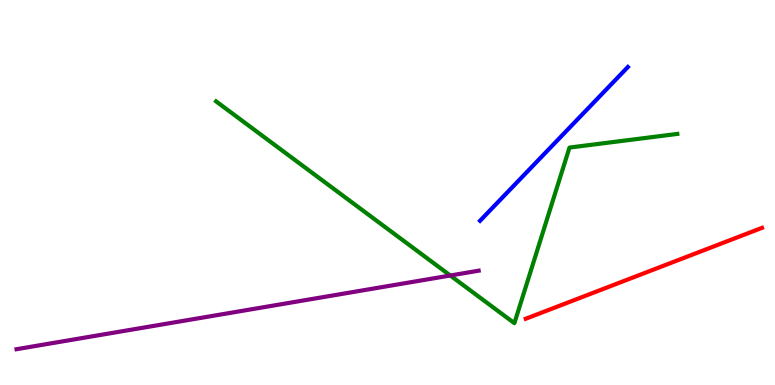[{'lines': ['blue', 'red'], 'intersections': []}, {'lines': ['green', 'red'], 'intersections': []}, {'lines': ['purple', 'red'], 'intersections': []}, {'lines': ['blue', 'green'], 'intersections': []}, {'lines': ['blue', 'purple'], 'intersections': []}, {'lines': ['green', 'purple'], 'intersections': [{'x': 5.81, 'y': 2.84}]}]